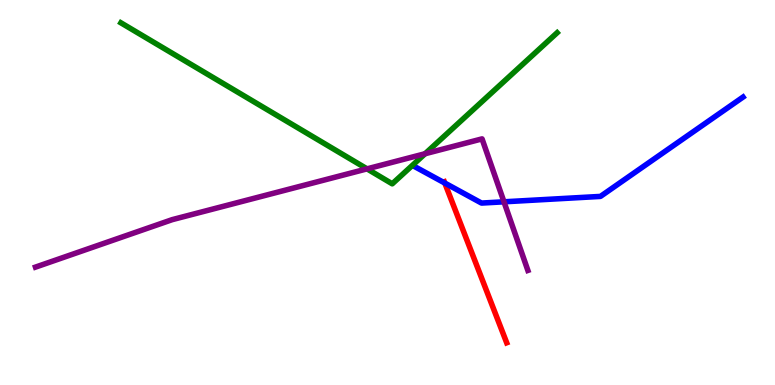[{'lines': ['blue', 'red'], 'intersections': [{'x': 5.74, 'y': 5.25}]}, {'lines': ['green', 'red'], 'intersections': []}, {'lines': ['purple', 'red'], 'intersections': []}, {'lines': ['blue', 'green'], 'intersections': []}, {'lines': ['blue', 'purple'], 'intersections': [{'x': 6.5, 'y': 4.76}]}, {'lines': ['green', 'purple'], 'intersections': [{'x': 4.74, 'y': 5.61}, {'x': 5.48, 'y': 6.01}]}]